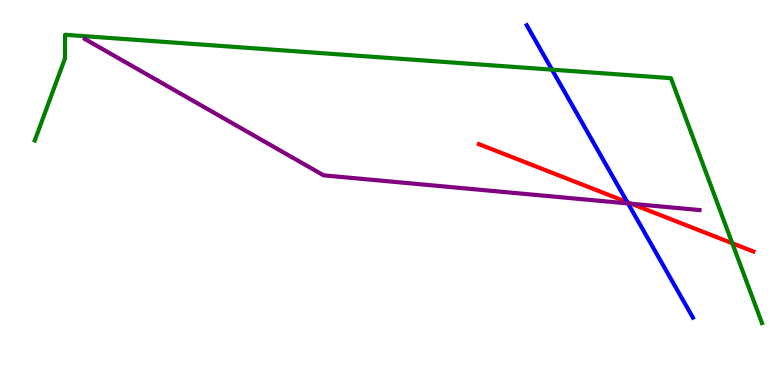[{'lines': ['blue', 'red'], 'intersections': [{'x': 8.09, 'y': 4.75}]}, {'lines': ['green', 'red'], 'intersections': [{'x': 9.45, 'y': 3.68}]}, {'lines': ['purple', 'red'], 'intersections': [{'x': 8.15, 'y': 4.71}]}, {'lines': ['blue', 'green'], 'intersections': [{'x': 7.12, 'y': 8.19}]}, {'lines': ['blue', 'purple'], 'intersections': [{'x': 8.1, 'y': 4.72}]}, {'lines': ['green', 'purple'], 'intersections': []}]